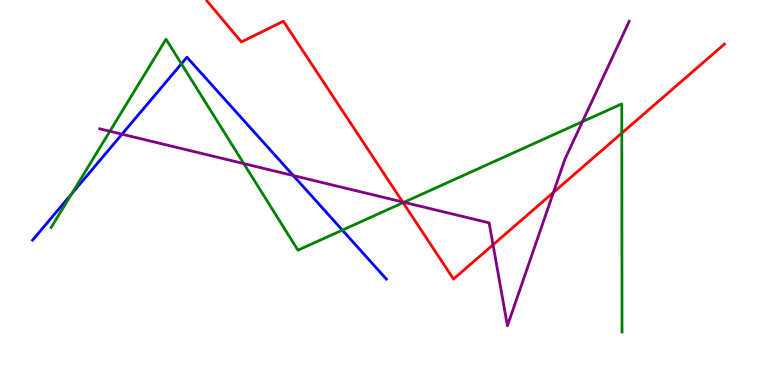[{'lines': ['blue', 'red'], 'intersections': []}, {'lines': ['green', 'red'], 'intersections': [{'x': 5.2, 'y': 4.74}, {'x': 8.02, 'y': 6.54}]}, {'lines': ['purple', 'red'], 'intersections': [{'x': 5.2, 'y': 4.75}, {'x': 6.36, 'y': 3.64}, {'x': 7.14, 'y': 5.0}]}, {'lines': ['blue', 'green'], 'intersections': [{'x': 0.926, 'y': 4.97}, {'x': 2.34, 'y': 8.34}, {'x': 4.42, 'y': 4.02}]}, {'lines': ['blue', 'purple'], 'intersections': [{'x': 1.57, 'y': 6.51}, {'x': 3.78, 'y': 5.44}]}, {'lines': ['green', 'purple'], 'intersections': [{'x': 1.42, 'y': 6.59}, {'x': 3.15, 'y': 5.75}, {'x': 5.21, 'y': 4.75}, {'x': 7.52, 'y': 6.84}]}]